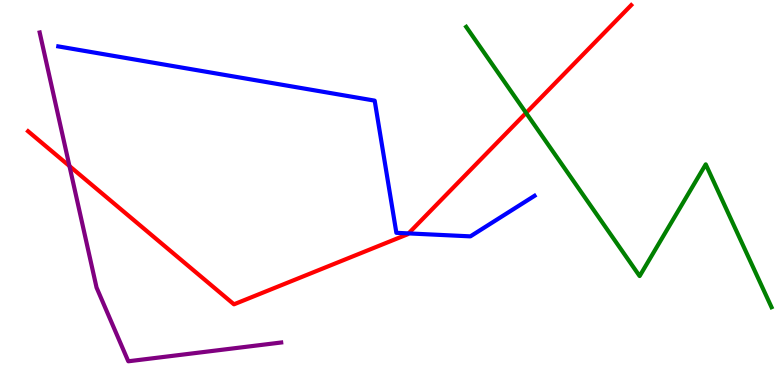[{'lines': ['blue', 'red'], 'intersections': [{'x': 5.27, 'y': 3.94}]}, {'lines': ['green', 'red'], 'intersections': [{'x': 6.79, 'y': 7.07}]}, {'lines': ['purple', 'red'], 'intersections': [{'x': 0.896, 'y': 5.69}]}, {'lines': ['blue', 'green'], 'intersections': []}, {'lines': ['blue', 'purple'], 'intersections': []}, {'lines': ['green', 'purple'], 'intersections': []}]